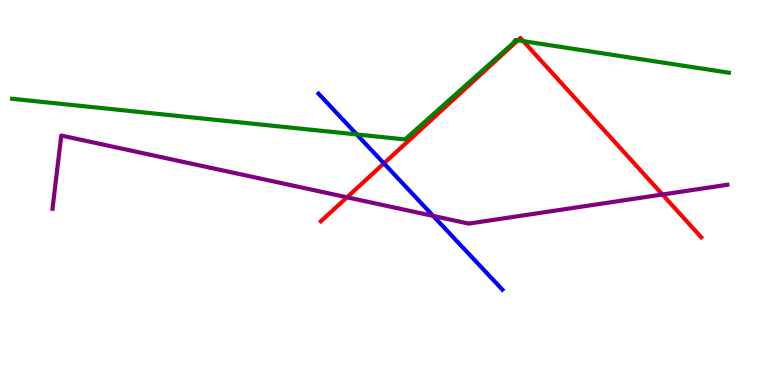[{'lines': ['blue', 'red'], 'intersections': [{'x': 4.95, 'y': 5.76}]}, {'lines': ['green', 'red'], 'intersections': [{'x': 6.68, 'y': 8.95}, {'x': 6.75, 'y': 8.93}]}, {'lines': ['purple', 'red'], 'intersections': [{'x': 4.48, 'y': 4.88}, {'x': 8.55, 'y': 4.95}]}, {'lines': ['blue', 'green'], 'intersections': [{'x': 4.6, 'y': 6.51}]}, {'lines': ['blue', 'purple'], 'intersections': [{'x': 5.59, 'y': 4.39}]}, {'lines': ['green', 'purple'], 'intersections': []}]